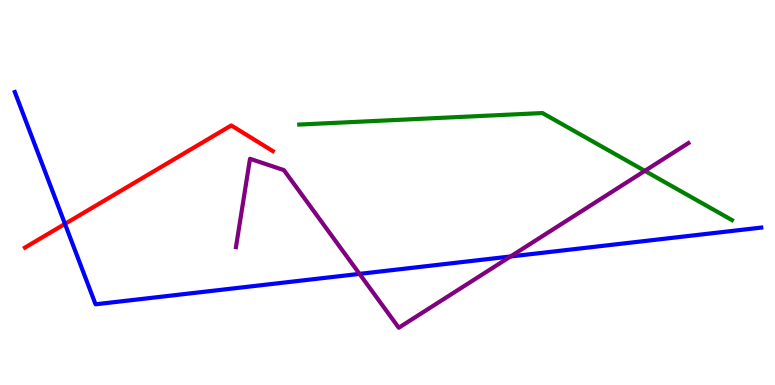[{'lines': ['blue', 'red'], 'intersections': [{'x': 0.838, 'y': 4.18}]}, {'lines': ['green', 'red'], 'intersections': []}, {'lines': ['purple', 'red'], 'intersections': []}, {'lines': ['blue', 'green'], 'intersections': []}, {'lines': ['blue', 'purple'], 'intersections': [{'x': 4.64, 'y': 2.89}, {'x': 6.59, 'y': 3.34}]}, {'lines': ['green', 'purple'], 'intersections': [{'x': 8.32, 'y': 5.56}]}]